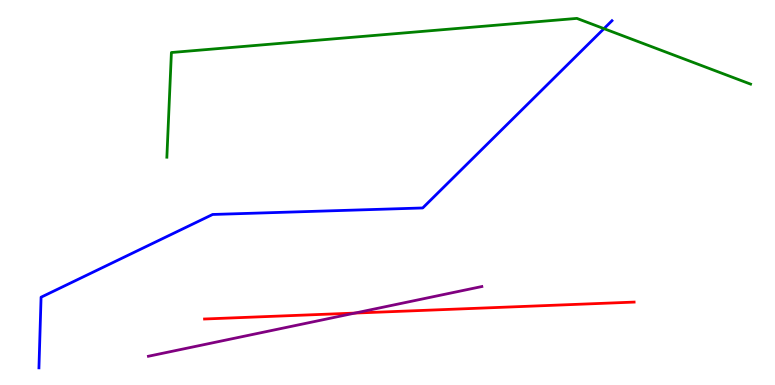[{'lines': ['blue', 'red'], 'intersections': []}, {'lines': ['green', 'red'], 'intersections': []}, {'lines': ['purple', 'red'], 'intersections': [{'x': 4.58, 'y': 1.87}]}, {'lines': ['blue', 'green'], 'intersections': [{'x': 7.79, 'y': 9.26}]}, {'lines': ['blue', 'purple'], 'intersections': []}, {'lines': ['green', 'purple'], 'intersections': []}]